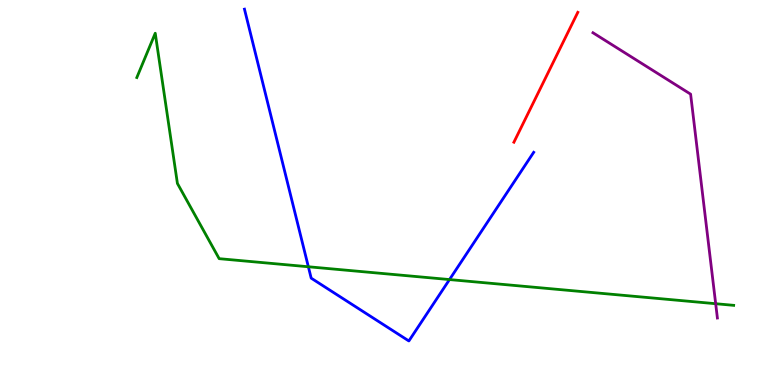[{'lines': ['blue', 'red'], 'intersections': []}, {'lines': ['green', 'red'], 'intersections': []}, {'lines': ['purple', 'red'], 'intersections': []}, {'lines': ['blue', 'green'], 'intersections': [{'x': 3.98, 'y': 3.07}, {'x': 5.8, 'y': 2.74}]}, {'lines': ['blue', 'purple'], 'intersections': []}, {'lines': ['green', 'purple'], 'intersections': [{'x': 9.23, 'y': 2.11}]}]